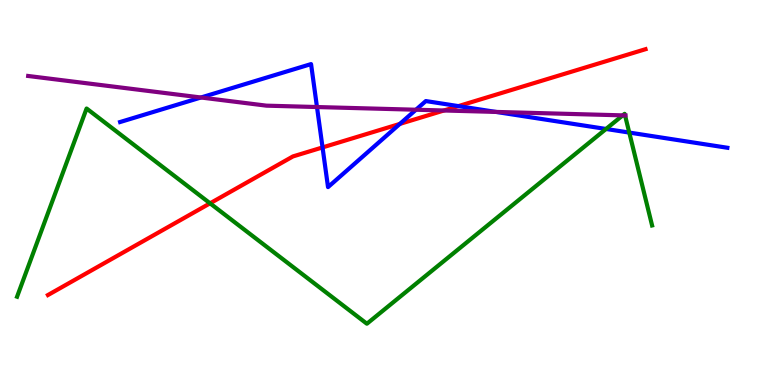[{'lines': ['blue', 'red'], 'intersections': [{'x': 4.16, 'y': 6.17}, {'x': 5.16, 'y': 6.78}, {'x': 5.91, 'y': 7.24}]}, {'lines': ['green', 'red'], 'intersections': [{'x': 2.71, 'y': 4.72}]}, {'lines': ['purple', 'red'], 'intersections': [{'x': 5.73, 'y': 7.13}]}, {'lines': ['blue', 'green'], 'intersections': [{'x': 7.82, 'y': 6.65}, {'x': 8.12, 'y': 6.56}]}, {'lines': ['blue', 'purple'], 'intersections': [{'x': 2.59, 'y': 7.47}, {'x': 4.09, 'y': 7.22}, {'x': 5.37, 'y': 7.15}, {'x': 6.4, 'y': 7.09}]}, {'lines': ['green', 'purple'], 'intersections': [{'x': 8.04, 'y': 7.0}, {'x': 8.07, 'y': 7.0}]}]